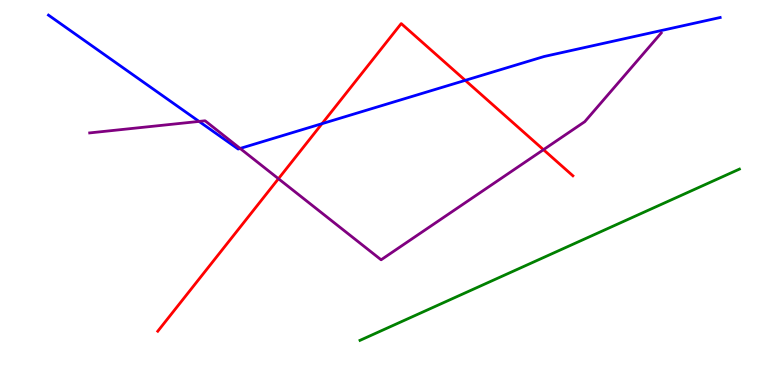[{'lines': ['blue', 'red'], 'intersections': [{'x': 4.16, 'y': 6.79}, {'x': 6.0, 'y': 7.91}]}, {'lines': ['green', 'red'], 'intersections': []}, {'lines': ['purple', 'red'], 'intersections': [{'x': 3.59, 'y': 5.36}, {'x': 7.01, 'y': 6.11}]}, {'lines': ['blue', 'green'], 'intersections': []}, {'lines': ['blue', 'purple'], 'intersections': [{'x': 2.57, 'y': 6.85}, {'x': 3.1, 'y': 6.14}]}, {'lines': ['green', 'purple'], 'intersections': []}]